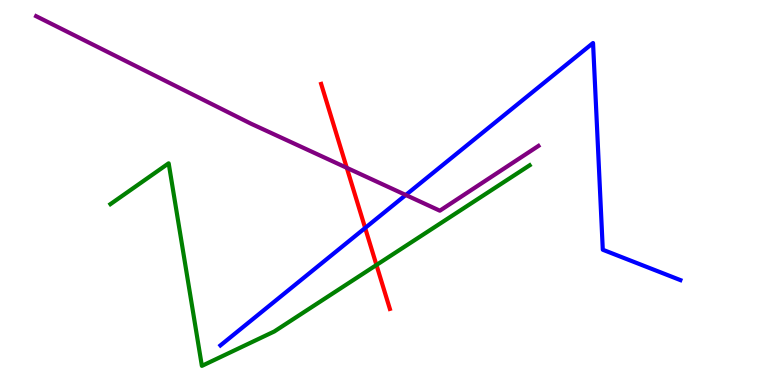[{'lines': ['blue', 'red'], 'intersections': [{'x': 4.71, 'y': 4.08}]}, {'lines': ['green', 'red'], 'intersections': [{'x': 4.86, 'y': 3.12}]}, {'lines': ['purple', 'red'], 'intersections': [{'x': 4.47, 'y': 5.64}]}, {'lines': ['blue', 'green'], 'intersections': []}, {'lines': ['blue', 'purple'], 'intersections': [{'x': 5.24, 'y': 4.94}]}, {'lines': ['green', 'purple'], 'intersections': []}]